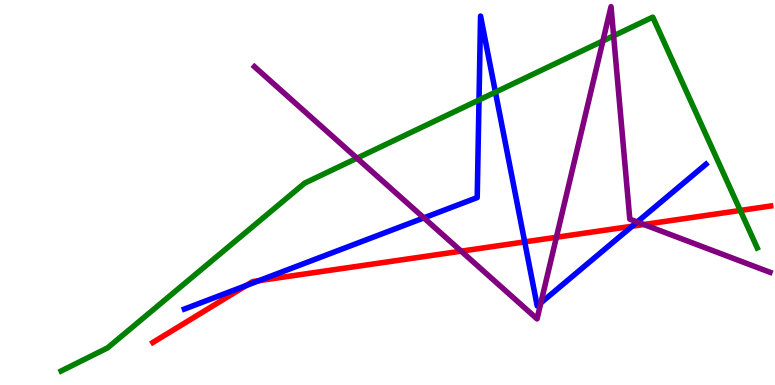[{'lines': ['blue', 'red'], 'intersections': [{'x': 3.18, 'y': 2.58}, {'x': 3.34, 'y': 2.71}, {'x': 6.77, 'y': 3.72}, {'x': 8.16, 'y': 4.12}]}, {'lines': ['green', 'red'], 'intersections': [{'x': 9.55, 'y': 4.53}]}, {'lines': ['purple', 'red'], 'intersections': [{'x': 5.95, 'y': 3.48}, {'x': 7.18, 'y': 3.84}, {'x': 8.31, 'y': 4.17}]}, {'lines': ['blue', 'green'], 'intersections': [{'x': 6.18, 'y': 7.4}, {'x': 6.39, 'y': 7.61}]}, {'lines': ['blue', 'purple'], 'intersections': [{'x': 5.47, 'y': 4.34}, {'x': 6.98, 'y': 2.13}, {'x': 8.22, 'y': 4.23}]}, {'lines': ['green', 'purple'], 'intersections': [{'x': 4.61, 'y': 5.89}, {'x': 7.78, 'y': 8.94}, {'x': 7.92, 'y': 9.07}]}]